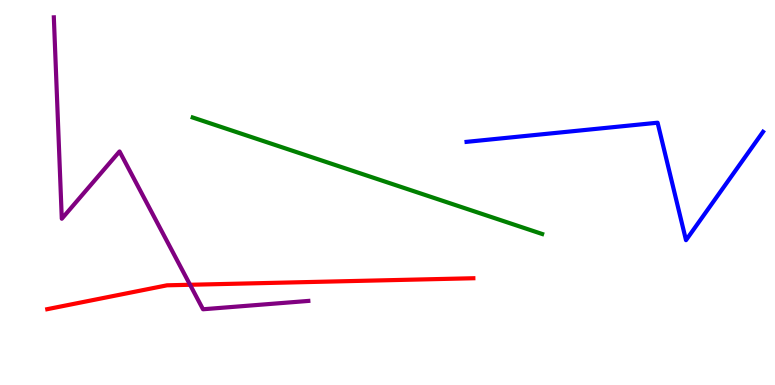[{'lines': ['blue', 'red'], 'intersections': []}, {'lines': ['green', 'red'], 'intersections': []}, {'lines': ['purple', 'red'], 'intersections': [{'x': 2.45, 'y': 2.6}]}, {'lines': ['blue', 'green'], 'intersections': []}, {'lines': ['blue', 'purple'], 'intersections': []}, {'lines': ['green', 'purple'], 'intersections': []}]